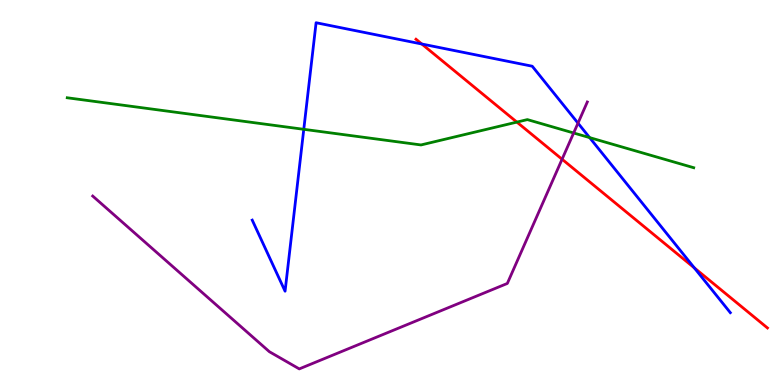[{'lines': ['blue', 'red'], 'intersections': [{'x': 5.44, 'y': 8.86}, {'x': 8.96, 'y': 3.04}]}, {'lines': ['green', 'red'], 'intersections': [{'x': 6.67, 'y': 6.83}]}, {'lines': ['purple', 'red'], 'intersections': [{'x': 7.25, 'y': 5.86}]}, {'lines': ['blue', 'green'], 'intersections': [{'x': 3.92, 'y': 6.64}, {'x': 7.61, 'y': 6.43}]}, {'lines': ['blue', 'purple'], 'intersections': [{'x': 7.46, 'y': 6.8}]}, {'lines': ['green', 'purple'], 'intersections': [{'x': 7.4, 'y': 6.55}]}]